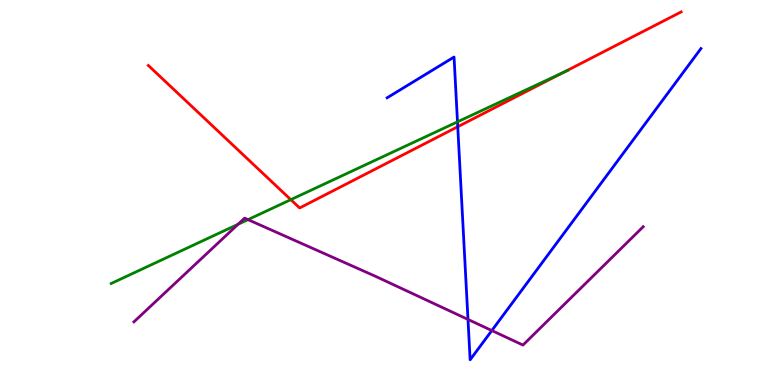[{'lines': ['blue', 'red'], 'intersections': [{'x': 5.91, 'y': 6.71}]}, {'lines': ['green', 'red'], 'intersections': [{'x': 3.75, 'y': 4.81}, {'x': 7.27, 'y': 8.12}]}, {'lines': ['purple', 'red'], 'intersections': []}, {'lines': ['blue', 'green'], 'intersections': [{'x': 5.9, 'y': 6.83}]}, {'lines': ['blue', 'purple'], 'intersections': [{'x': 6.04, 'y': 1.7}, {'x': 6.35, 'y': 1.41}]}, {'lines': ['green', 'purple'], 'intersections': [{'x': 3.07, 'y': 4.17}, {'x': 3.2, 'y': 4.3}]}]